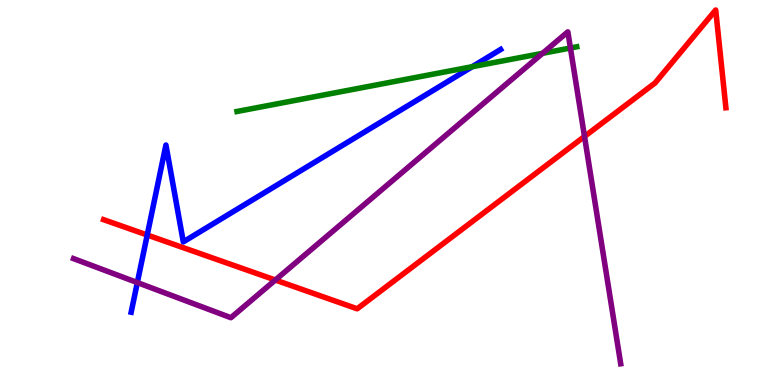[{'lines': ['blue', 'red'], 'intersections': [{'x': 1.9, 'y': 3.9}]}, {'lines': ['green', 'red'], 'intersections': []}, {'lines': ['purple', 'red'], 'intersections': [{'x': 3.55, 'y': 2.73}, {'x': 7.54, 'y': 6.46}]}, {'lines': ['blue', 'green'], 'intersections': [{'x': 6.09, 'y': 8.27}]}, {'lines': ['blue', 'purple'], 'intersections': [{'x': 1.77, 'y': 2.66}]}, {'lines': ['green', 'purple'], 'intersections': [{'x': 7.0, 'y': 8.62}, {'x': 7.36, 'y': 8.75}]}]